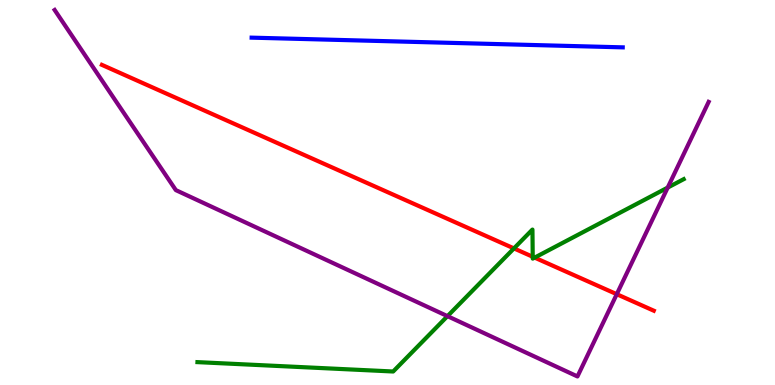[{'lines': ['blue', 'red'], 'intersections': []}, {'lines': ['green', 'red'], 'intersections': [{'x': 6.63, 'y': 3.55}, {'x': 6.87, 'y': 3.33}, {'x': 6.9, 'y': 3.31}]}, {'lines': ['purple', 'red'], 'intersections': [{'x': 7.96, 'y': 2.36}]}, {'lines': ['blue', 'green'], 'intersections': []}, {'lines': ['blue', 'purple'], 'intersections': []}, {'lines': ['green', 'purple'], 'intersections': [{'x': 5.77, 'y': 1.79}, {'x': 8.62, 'y': 5.13}]}]